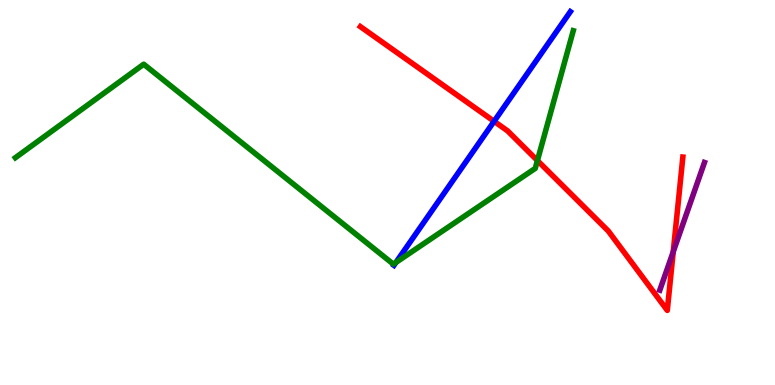[{'lines': ['blue', 'red'], 'intersections': [{'x': 6.38, 'y': 6.85}]}, {'lines': ['green', 'red'], 'intersections': [{'x': 6.93, 'y': 5.83}]}, {'lines': ['purple', 'red'], 'intersections': [{'x': 8.69, 'y': 3.46}]}, {'lines': ['blue', 'green'], 'intersections': [{'x': 5.11, 'y': 3.18}]}, {'lines': ['blue', 'purple'], 'intersections': []}, {'lines': ['green', 'purple'], 'intersections': []}]